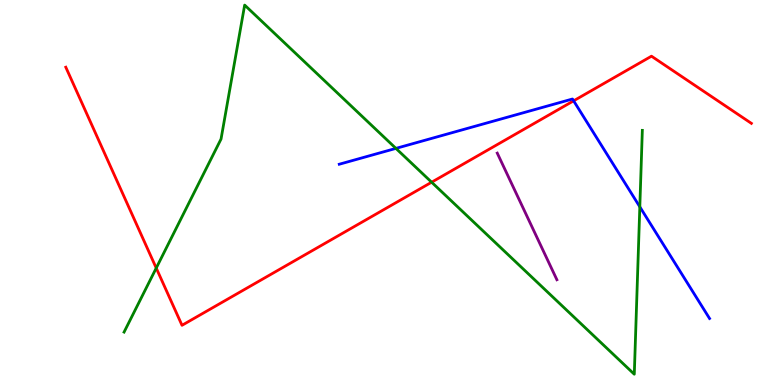[{'lines': ['blue', 'red'], 'intersections': [{'x': 7.4, 'y': 7.38}]}, {'lines': ['green', 'red'], 'intersections': [{'x': 2.02, 'y': 3.04}, {'x': 5.57, 'y': 5.27}]}, {'lines': ['purple', 'red'], 'intersections': []}, {'lines': ['blue', 'green'], 'intersections': [{'x': 5.11, 'y': 6.15}, {'x': 8.26, 'y': 4.63}]}, {'lines': ['blue', 'purple'], 'intersections': []}, {'lines': ['green', 'purple'], 'intersections': []}]